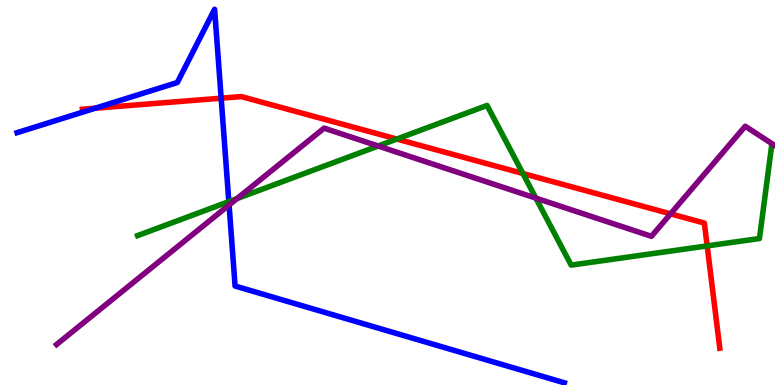[{'lines': ['blue', 'red'], 'intersections': [{'x': 1.23, 'y': 7.19}, {'x': 2.85, 'y': 7.45}]}, {'lines': ['green', 'red'], 'intersections': [{'x': 5.12, 'y': 6.39}, {'x': 6.75, 'y': 5.49}, {'x': 9.12, 'y': 3.61}]}, {'lines': ['purple', 'red'], 'intersections': [{'x': 8.65, 'y': 4.45}]}, {'lines': ['blue', 'green'], 'intersections': [{'x': 2.95, 'y': 4.76}]}, {'lines': ['blue', 'purple'], 'intersections': [{'x': 2.96, 'y': 4.68}]}, {'lines': ['green', 'purple'], 'intersections': [{'x': 3.06, 'y': 4.84}, {'x': 4.88, 'y': 6.21}, {'x': 6.91, 'y': 4.85}]}]